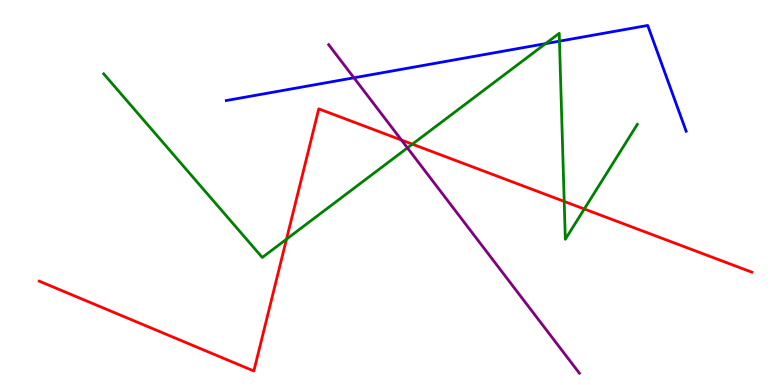[{'lines': ['blue', 'red'], 'intersections': []}, {'lines': ['green', 'red'], 'intersections': [{'x': 3.7, 'y': 3.79}, {'x': 5.32, 'y': 6.26}, {'x': 7.28, 'y': 4.77}, {'x': 7.54, 'y': 4.57}]}, {'lines': ['purple', 'red'], 'intersections': [{'x': 5.18, 'y': 6.36}]}, {'lines': ['blue', 'green'], 'intersections': [{'x': 7.04, 'y': 8.87}, {'x': 7.22, 'y': 8.93}]}, {'lines': ['blue', 'purple'], 'intersections': [{'x': 4.57, 'y': 7.98}]}, {'lines': ['green', 'purple'], 'intersections': [{'x': 5.26, 'y': 6.16}]}]